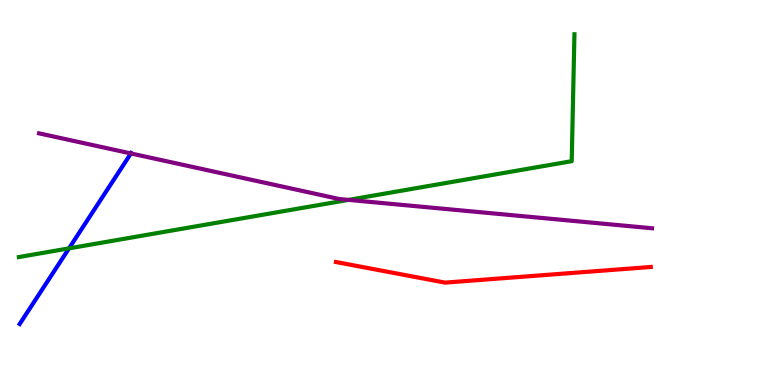[{'lines': ['blue', 'red'], 'intersections': []}, {'lines': ['green', 'red'], 'intersections': []}, {'lines': ['purple', 'red'], 'intersections': []}, {'lines': ['blue', 'green'], 'intersections': [{'x': 0.89, 'y': 3.55}]}, {'lines': ['blue', 'purple'], 'intersections': [{'x': 1.69, 'y': 6.01}]}, {'lines': ['green', 'purple'], 'intersections': [{'x': 4.5, 'y': 4.81}]}]